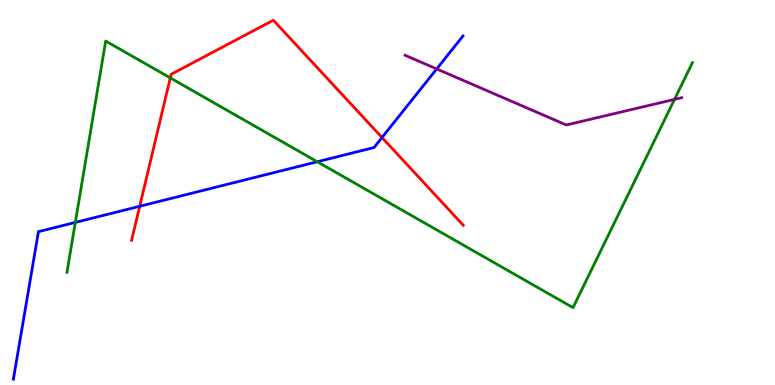[{'lines': ['blue', 'red'], 'intersections': [{'x': 1.8, 'y': 4.64}, {'x': 4.93, 'y': 6.43}]}, {'lines': ['green', 'red'], 'intersections': [{'x': 2.2, 'y': 7.98}]}, {'lines': ['purple', 'red'], 'intersections': []}, {'lines': ['blue', 'green'], 'intersections': [{'x': 0.972, 'y': 4.22}, {'x': 4.09, 'y': 5.8}]}, {'lines': ['blue', 'purple'], 'intersections': [{'x': 5.63, 'y': 8.21}]}, {'lines': ['green', 'purple'], 'intersections': [{'x': 8.7, 'y': 7.42}]}]